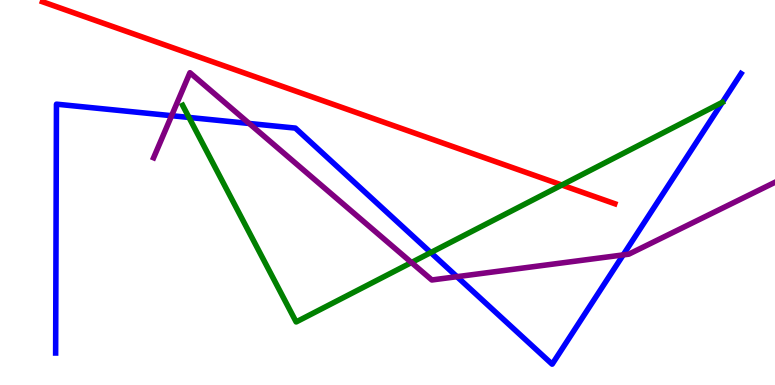[{'lines': ['blue', 'red'], 'intersections': []}, {'lines': ['green', 'red'], 'intersections': [{'x': 7.25, 'y': 5.19}]}, {'lines': ['purple', 'red'], 'intersections': []}, {'lines': ['blue', 'green'], 'intersections': [{'x': 2.44, 'y': 6.95}, {'x': 5.56, 'y': 3.44}]}, {'lines': ['blue', 'purple'], 'intersections': [{'x': 2.21, 'y': 6.99}, {'x': 3.22, 'y': 6.79}, {'x': 5.9, 'y': 2.81}, {'x': 8.04, 'y': 3.38}]}, {'lines': ['green', 'purple'], 'intersections': [{'x': 5.31, 'y': 3.18}]}]